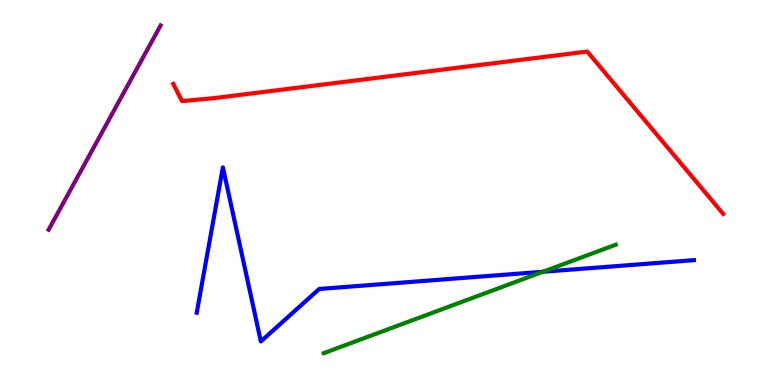[{'lines': ['blue', 'red'], 'intersections': []}, {'lines': ['green', 'red'], 'intersections': []}, {'lines': ['purple', 'red'], 'intersections': []}, {'lines': ['blue', 'green'], 'intersections': [{'x': 7.01, 'y': 2.94}]}, {'lines': ['blue', 'purple'], 'intersections': []}, {'lines': ['green', 'purple'], 'intersections': []}]